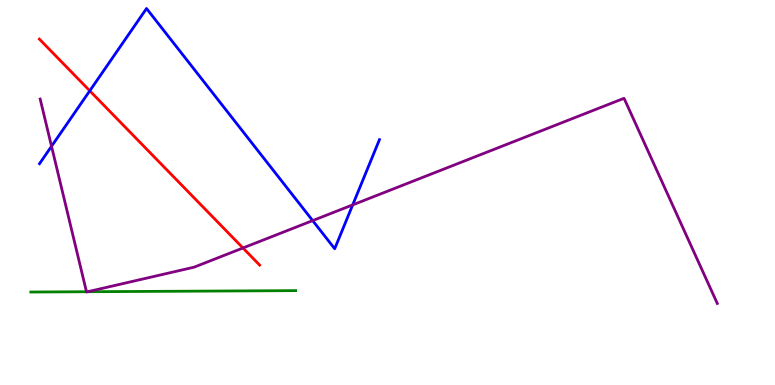[{'lines': ['blue', 'red'], 'intersections': [{'x': 1.16, 'y': 7.64}]}, {'lines': ['green', 'red'], 'intersections': []}, {'lines': ['purple', 'red'], 'intersections': [{'x': 3.14, 'y': 3.56}]}, {'lines': ['blue', 'green'], 'intersections': []}, {'lines': ['blue', 'purple'], 'intersections': [{'x': 0.665, 'y': 6.2}, {'x': 4.03, 'y': 4.27}, {'x': 4.55, 'y': 4.68}]}, {'lines': ['green', 'purple'], 'intersections': [{'x': 1.12, 'y': 2.42}, {'x': 1.13, 'y': 2.42}]}]